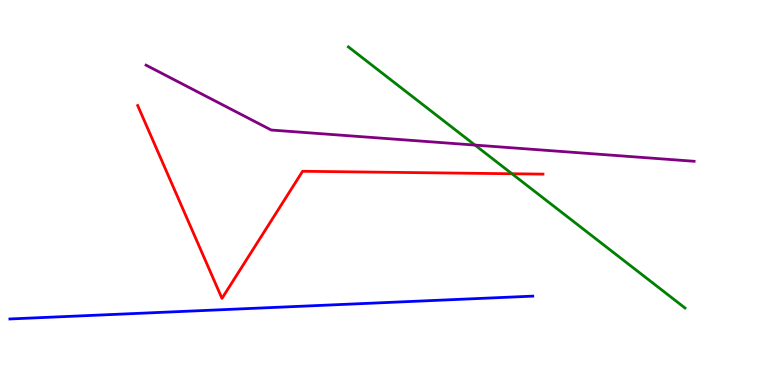[{'lines': ['blue', 'red'], 'intersections': []}, {'lines': ['green', 'red'], 'intersections': [{'x': 6.61, 'y': 5.49}]}, {'lines': ['purple', 'red'], 'intersections': []}, {'lines': ['blue', 'green'], 'intersections': []}, {'lines': ['blue', 'purple'], 'intersections': []}, {'lines': ['green', 'purple'], 'intersections': [{'x': 6.13, 'y': 6.23}]}]